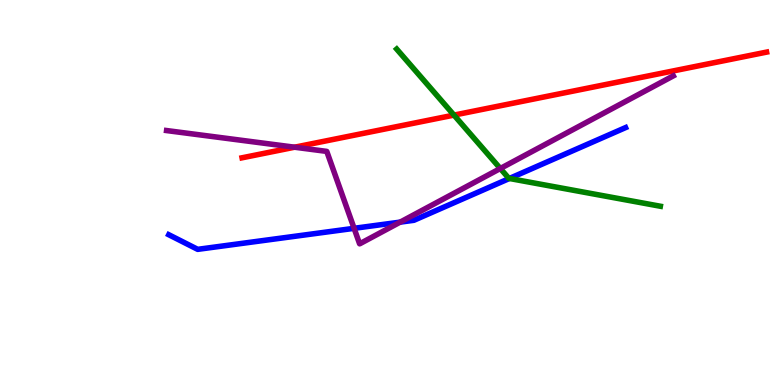[{'lines': ['blue', 'red'], 'intersections': []}, {'lines': ['green', 'red'], 'intersections': [{'x': 5.86, 'y': 7.01}]}, {'lines': ['purple', 'red'], 'intersections': [{'x': 3.8, 'y': 6.18}]}, {'lines': ['blue', 'green'], 'intersections': [{'x': 6.57, 'y': 5.36}]}, {'lines': ['blue', 'purple'], 'intersections': [{'x': 4.57, 'y': 4.07}, {'x': 5.16, 'y': 4.23}]}, {'lines': ['green', 'purple'], 'intersections': [{'x': 6.46, 'y': 5.62}]}]